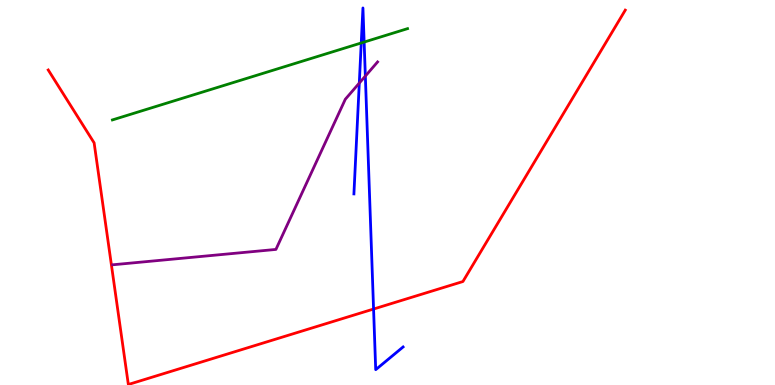[{'lines': ['blue', 'red'], 'intersections': [{'x': 4.82, 'y': 1.97}]}, {'lines': ['green', 'red'], 'intersections': []}, {'lines': ['purple', 'red'], 'intersections': []}, {'lines': ['blue', 'green'], 'intersections': [{'x': 4.66, 'y': 8.88}, {'x': 4.7, 'y': 8.91}]}, {'lines': ['blue', 'purple'], 'intersections': [{'x': 4.64, 'y': 7.84}, {'x': 4.71, 'y': 8.02}]}, {'lines': ['green', 'purple'], 'intersections': []}]